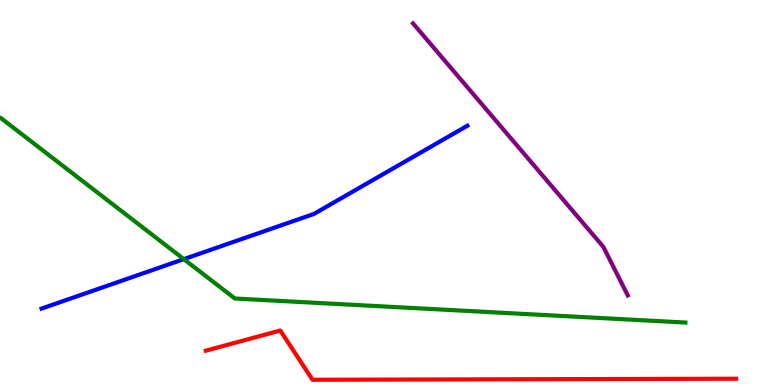[{'lines': ['blue', 'red'], 'intersections': []}, {'lines': ['green', 'red'], 'intersections': []}, {'lines': ['purple', 'red'], 'intersections': []}, {'lines': ['blue', 'green'], 'intersections': [{'x': 2.37, 'y': 3.27}]}, {'lines': ['blue', 'purple'], 'intersections': []}, {'lines': ['green', 'purple'], 'intersections': []}]